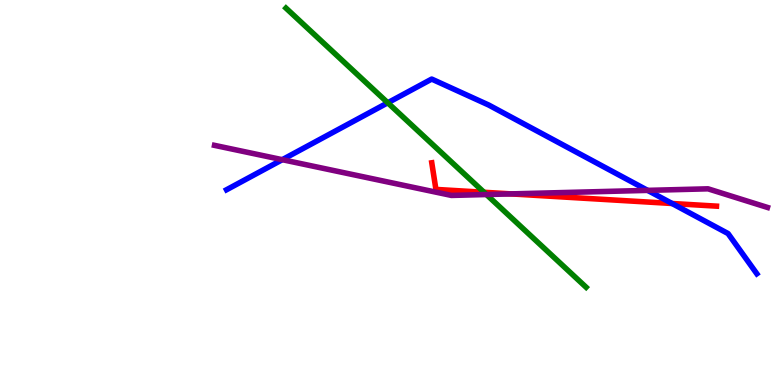[{'lines': ['blue', 'red'], 'intersections': [{'x': 8.67, 'y': 4.71}]}, {'lines': ['green', 'red'], 'intersections': [{'x': 6.25, 'y': 5.01}]}, {'lines': ['purple', 'red'], 'intersections': [{'x': 6.59, 'y': 4.96}]}, {'lines': ['blue', 'green'], 'intersections': [{'x': 5.0, 'y': 7.33}]}, {'lines': ['blue', 'purple'], 'intersections': [{'x': 3.64, 'y': 5.85}, {'x': 8.36, 'y': 5.06}]}, {'lines': ['green', 'purple'], 'intersections': [{'x': 6.28, 'y': 4.95}]}]